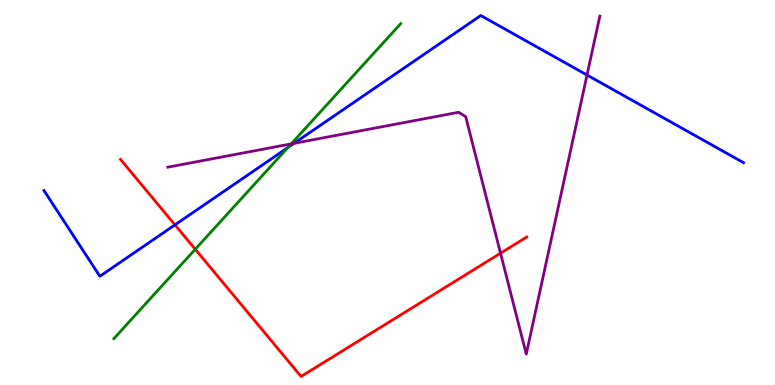[{'lines': ['blue', 'red'], 'intersections': [{'x': 2.26, 'y': 4.16}]}, {'lines': ['green', 'red'], 'intersections': [{'x': 2.52, 'y': 3.53}]}, {'lines': ['purple', 'red'], 'intersections': [{'x': 6.46, 'y': 3.42}]}, {'lines': ['blue', 'green'], 'intersections': [{'x': 3.71, 'y': 6.17}]}, {'lines': ['blue', 'purple'], 'intersections': [{'x': 3.79, 'y': 6.28}, {'x': 7.57, 'y': 8.05}]}, {'lines': ['green', 'purple'], 'intersections': [{'x': 3.76, 'y': 6.26}]}]